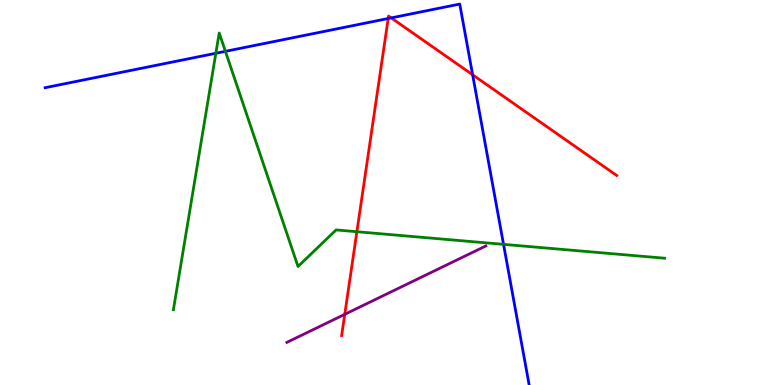[{'lines': ['blue', 'red'], 'intersections': [{'x': 5.01, 'y': 9.52}, {'x': 5.05, 'y': 9.54}, {'x': 6.1, 'y': 8.06}]}, {'lines': ['green', 'red'], 'intersections': [{'x': 4.6, 'y': 3.98}]}, {'lines': ['purple', 'red'], 'intersections': [{'x': 4.45, 'y': 1.84}]}, {'lines': ['blue', 'green'], 'intersections': [{'x': 2.79, 'y': 8.62}, {'x': 2.91, 'y': 8.67}, {'x': 6.5, 'y': 3.65}]}, {'lines': ['blue', 'purple'], 'intersections': []}, {'lines': ['green', 'purple'], 'intersections': []}]